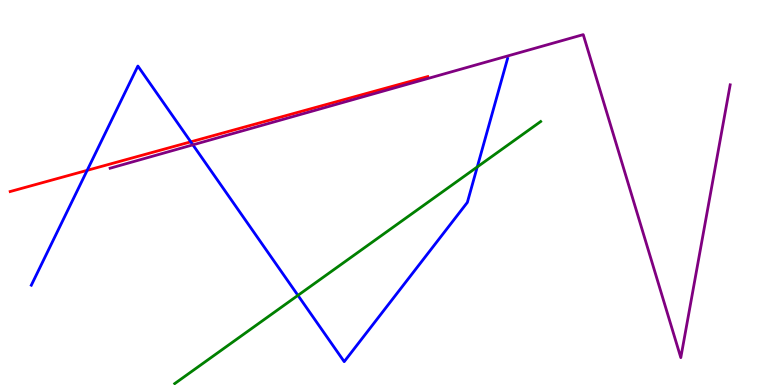[{'lines': ['blue', 'red'], 'intersections': [{'x': 1.12, 'y': 5.58}, {'x': 2.46, 'y': 6.32}]}, {'lines': ['green', 'red'], 'intersections': []}, {'lines': ['purple', 'red'], 'intersections': []}, {'lines': ['blue', 'green'], 'intersections': [{'x': 3.84, 'y': 2.33}, {'x': 6.16, 'y': 5.66}]}, {'lines': ['blue', 'purple'], 'intersections': [{'x': 2.49, 'y': 6.24}]}, {'lines': ['green', 'purple'], 'intersections': []}]